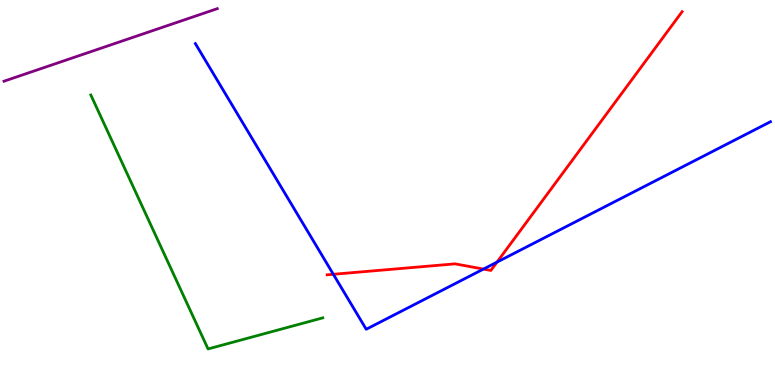[{'lines': ['blue', 'red'], 'intersections': [{'x': 4.3, 'y': 2.88}, {'x': 6.24, 'y': 3.01}, {'x': 6.41, 'y': 3.19}]}, {'lines': ['green', 'red'], 'intersections': []}, {'lines': ['purple', 'red'], 'intersections': []}, {'lines': ['blue', 'green'], 'intersections': []}, {'lines': ['blue', 'purple'], 'intersections': []}, {'lines': ['green', 'purple'], 'intersections': []}]